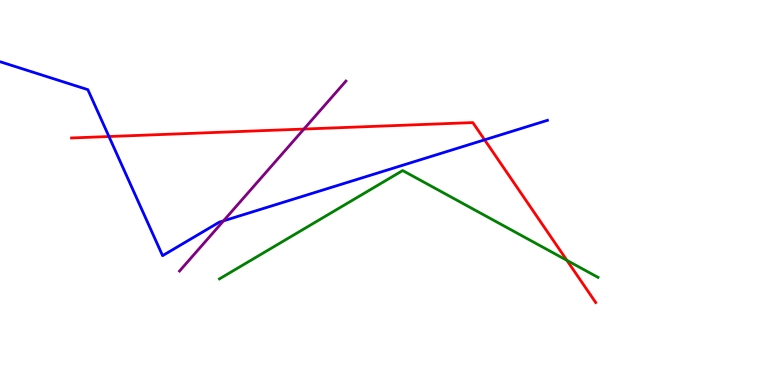[{'lines': ['blue', 'red'], 'intersections': [{'x': 1.41, 'y': 6.45}, {'x': 6.25, 'y': 6.37}]}, {'lines': ['green', 'red'], 'intersections': [{'x': 7.31, 'y': 3.24}]}, {'lines': ['purple', 'red'], 'intersections': [{'x': 3.92, 'y': 6.65}]}, {'lines': ['blue', 'green'], 'intersections': []}, {'lines': ['blue', 'purple'], 'intersections': [{'x': 2.88, 'y': 4.26}]}, {'lines': ['green', 'purple'], 'intersections': []}]